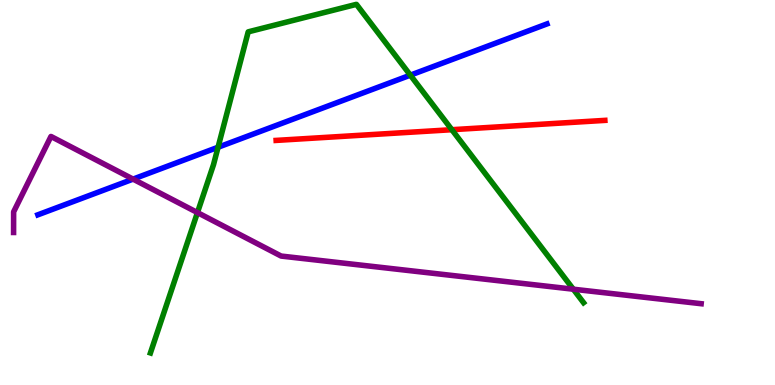[{'lines': ['blue', 'red'], 'intersections': []}, {'lines': ['green', 'red'], 'intersections': [{'x': 5.83, 'y': 6.63}]}, {'lines': ['purple', 'red'], 'intersections': []}, {'lines': ['blue', 'green'], 'intersections': [{'x': 2.81, 'y': 6.18}, {'x': 5.29, 'y': 8.05}]}, {'lines': ['blue', 'purple'], 'intersections': [{'x': 1.72, 'y': 5.35}]}, {'lines': ['green', 'purple'], 'intersections': [{'x': 2.55, 'y': 4.48}, {'x': 7.4, 'y': 2.49}]}]